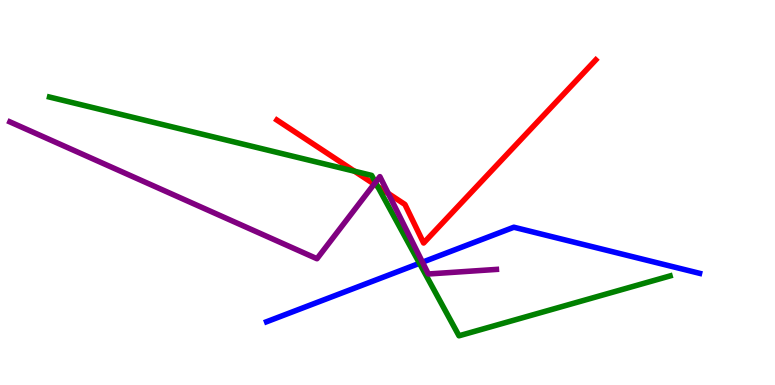[{'lines': ['blue', 'red'], 'intersections': []}, {'lines': ['green', 'red'], 'intersections': [{'x': 4.57, 'y': 5.55}, {'x': 4.87, 'y': 5.16}]}, {'lines': ['purple', 'red'], 'intersections': [{'x': 4.83, 'y': 5.22}, {'x': 5.01, 'y': 4.98}]}, {'lines': ['blue', 'green'], 'intersections': [{'x': 5.41, 'y': 3.16}]}, {'lines': ['blue', 'purple'], 'intersections': [{'x': 5.45, 'y': 3.19}]}, {'lines': ['green', 'purple'], 'intersections': [{'x': 4.84, 'y': 5.26}]}]